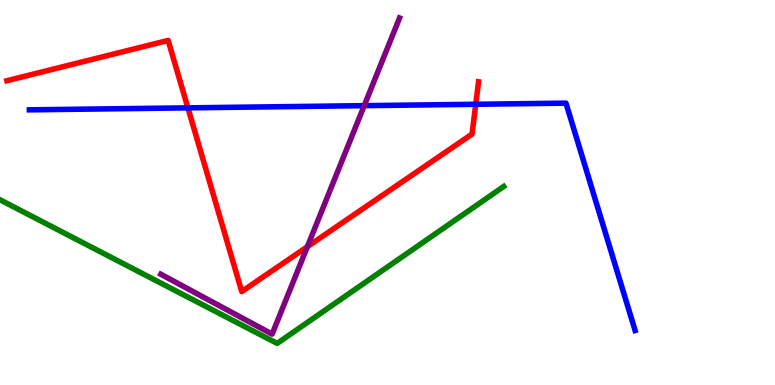[{'lines': ['blue', 'red'], 'intersections': [{'x': 2.42, 'y': 7.2}, {'x': 6.14, 'y': 7.29}]}, {'lines': ['green', 'red'], 'intersections': []}, {'lines': ['purple', 'red'], 'intersections': [{'x': 3.97, 'y': 3.59}]}, {'lines': ['blue', 'green'], 'intersections': []}, {'lines': ['blue', 'purple'], 'intersections': [{'x': 4.7, 'y': 7.26}]}, {'lines': ['green', 'purple'], 'intersections': []}]